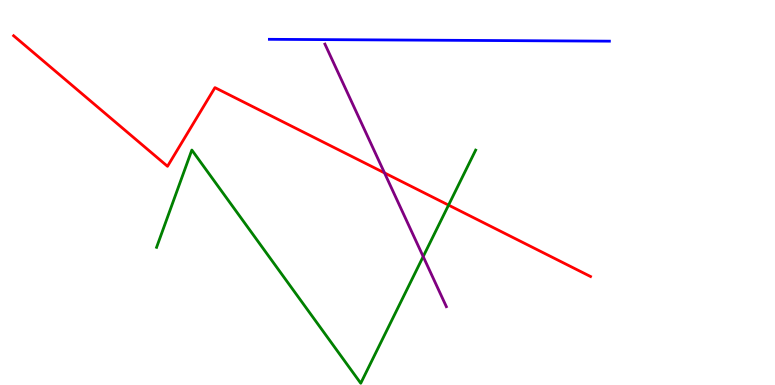[{'lines': ['blue', 'red'], 'intersections': []}, {'lines': ['green', 'red'], 'intersections': [{'x': 5.79, 'y': 4.67}]}, {'lines': ['purple', 'red'], 'intersections': [{'x': 4.96, 'y': 5.51}]}, {'lines': ['blue', 'green'], 'intersections': []}, {'lines': ['blue', 'purple'], 'intersections': []}, {'lines': ['green', 'purple'], 'intersections': [{'x': 5.46, 'y': 3.34}]}]